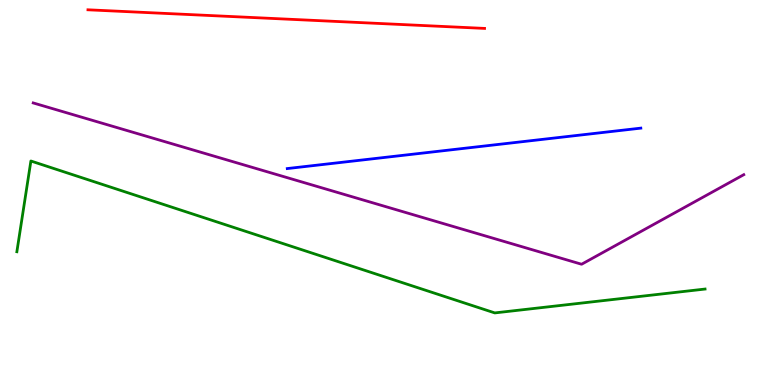[{'lines': ['blue', 'red'], 'intersections': []}, {'lines': ['green', 'red'], 'intersections': []}, {'lines': ['purple', 'red'], 'intersections': []}, {'lines': ['blue', 'green'], 'intersections': []}, {'lines': ['blue', 'purple'], 'intersections': []}, {'lines': ['green', 'purple'], 'intersections': []}]